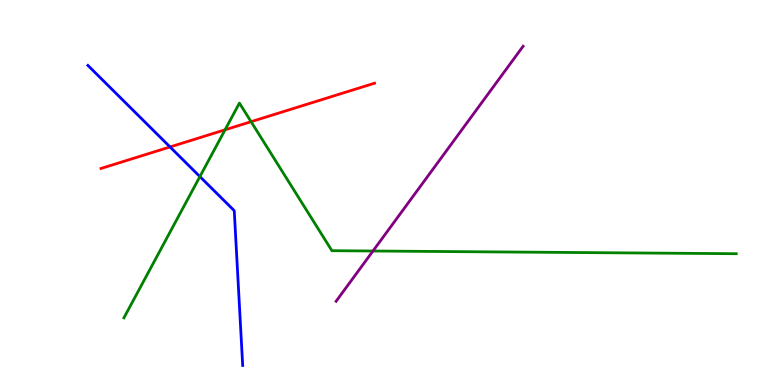[{'lines': ['blue', 'red'], 'intersections': [{'x': 2.19, 'y': 6.18}]}, {'lines': ['green', 'red'], 'intersections': [{'x': 2.9, 'y': 6.63}, {'x': 3.24, 'y': 6.84}]}, {'lines': ['purple', 'red'], 'intersections': []}, {'lines': ['blue', 'green'], 'intersections': [{'x': 2.58, 'y': 5.41}]}, {'lines': ['blue', 'purple'], 'intersections': []}, {'lines': ['green', 'purple'], 'intersections': [{'x': 4.81, 'y': 3.48}]}]